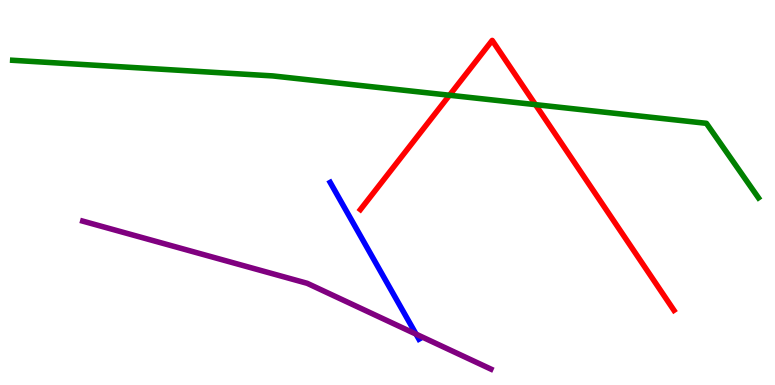[{'lines': ['blue', 'red'], 'intersections': []}, {'lines': ['green', 'red'], 'intersections': [{'x': 5.8, 'y': 7.53}, {'x': 6.91, 'y': 7.28}]}, {'lines': ['purple', 'red'], 'intersections': []}, {'lines': ['blue', 'green'], 'intersections': []}, {'lines': ['blue', 'purple'], 'intersections': [{'x': 5.37, 'y': 1.32}]}, {'lines': ['green', 'purple'], 'intersections': []}]